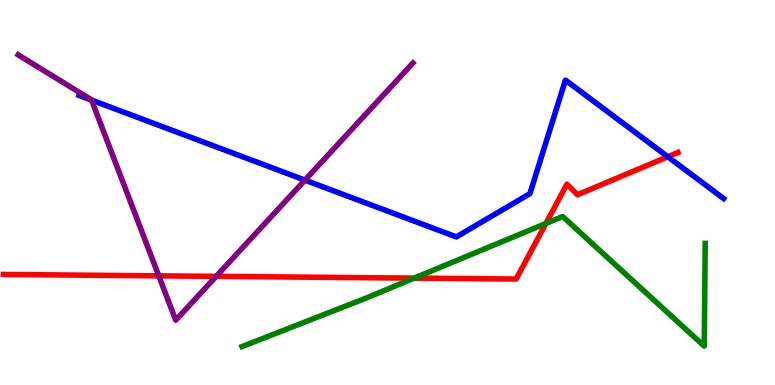[{'lines': ['blue', 'red'], 'intersections': [{'x': 8.62, 'y': 5.93}]}, {'lines': ['green', 'red'], 'intersections': [{'x': 5.34, 'y': 2.78}, {'x': 7.04, 'y': 4.2}]}, {'lines': ['purple', 'red'], 'intersections': [{'x': 2.05, 'y': 2.84}, {'x': 2.79, 'y': 2.82}]}, {'lines': ['blue', 'green'], 'intersections': []}, {'lines': ['blue', 'purple'], 'intersections': [{'x': 1.18, 'y': 7.4}, {'x': 3.93, 'y': 5.32}]}, {'lines': ['green', 'purple'], 'intersections': []}]